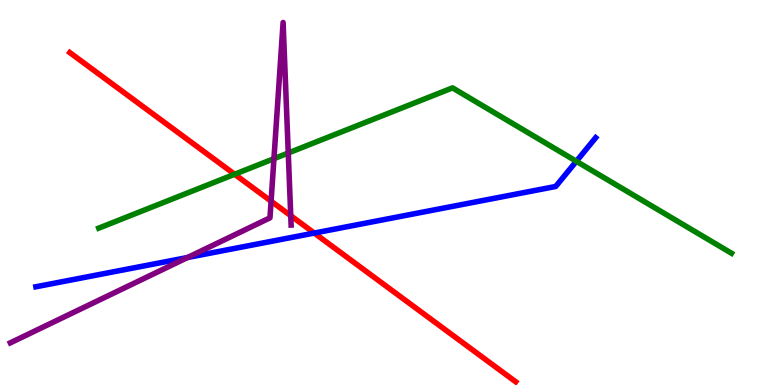[{'lines': ['blue', 'red'], 'intersections': [{'x': 4.05, 'y': 3.95}]}, {'lines': ['green', 'red'], 'intersections': [{'x': 3.03, 'y': 5.47}]}, {'lines': ['purple', 'red'], 'intersections': [{'x': 3.5, 'y': 4.77}, {'x': 3.75, 'y': 4.4}]}, {'lines': ['blue', 'green'], 'intersections': [{'x': 7.44, 'y': 5.81}]}, {'lines': ['blue', 'purple'], 'intersections': [{'x': 2.42, 'y': 3.31}]}, {'lines': ['green', 'purple'], 'intersections': [{'x': 3.53, 'y': 5.88}, {'x': 3.72, 'y': 6.03}]}]